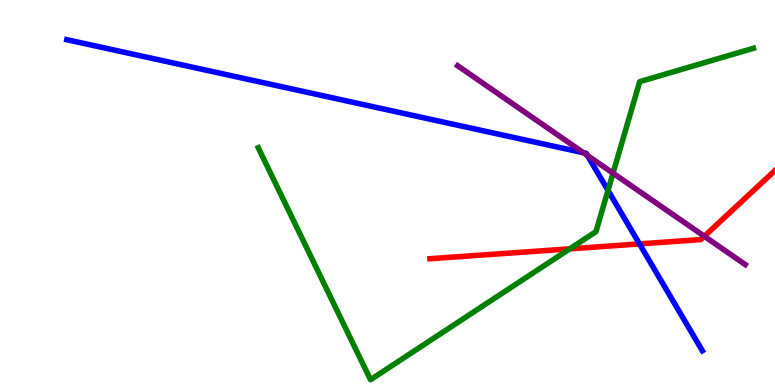[{'lines': ['blue', 'red'], 'intersections': [{'x': 8.25, 'y': 3.66}]}, {'lines': ['green', 'red'], 'intersections': [{'x': 7.35, 'y': 3.54}]}, {'lines': ['purple', 'red'], 'intersections': [{'x': 9.09, 'y': 3.86}]}, {'lines': ['blue', 'green'], 'intersections': [{'x': 7.85, 'y': 5.05}]}, {'lines': ['blue', 'purple'], 'intersections': [{'x': 7.53, 'y': 6.03}, {'x': 7.58, 'y': 5.96}]}, {'lines': ['green', 'purple'], 'intersections': [{'x': 7.91, 'y': 5.5}]}]